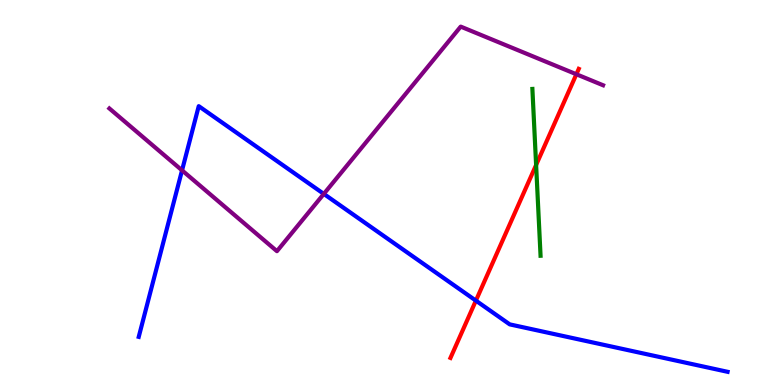[{'lines': ['blue', 'red'], 'intersections': [{'x': 6.14, 'y': 2.19}]}, {'lines': ['green', 'red'], 'intersections': [{'x': 6.92, 'y': 5.71}]}, {'lines': ['purple', 'red'], 'intersections': [{'x': 7.44, 'y': 8.07}]}, {'lines': ['blue', 'green'], 'intersections': []}, {'lines': ['blue', 'purple'], 'intersections': [{'x': 2.35, 'y': 5.58}, {'x': 4.18, 'y': 4.96}]}, {'lines': ['green', 'purple'], 'intersections': []}]